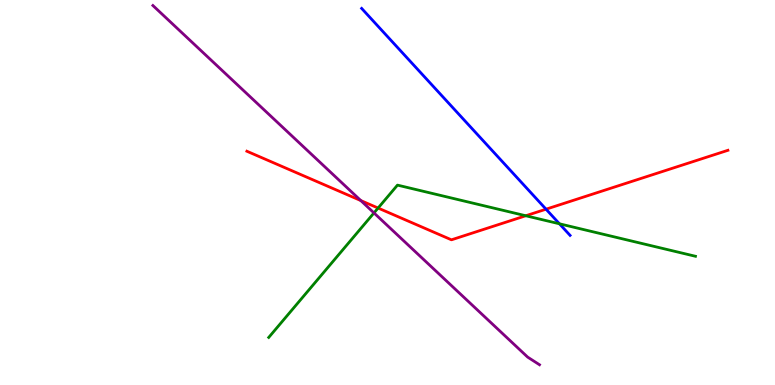[{'lines': ['blue', 'red'], 'intersections': [{'x': 7.05, 'y': 4.57}]}, {'lines': ['green', 'red'], 'intersections': [{'x': 4.88, 'y': 4.6}, {'x': 6.78, 'y': 4.4}]}, {'lines': ['purple', 'red'], 'intersections': [{'x': 4.66, 'y': 4.79}]}, {'lines': ['blue', 'green'], 'intersections': [{'x': 7.22, 'y': 4.19}]}, {'lines': ['blue', 'purple'], 'intersections': []}, {'lines': ['green', 'purple'], 'intersections': [{'x': 4.83, 'y': 4.47}]}]